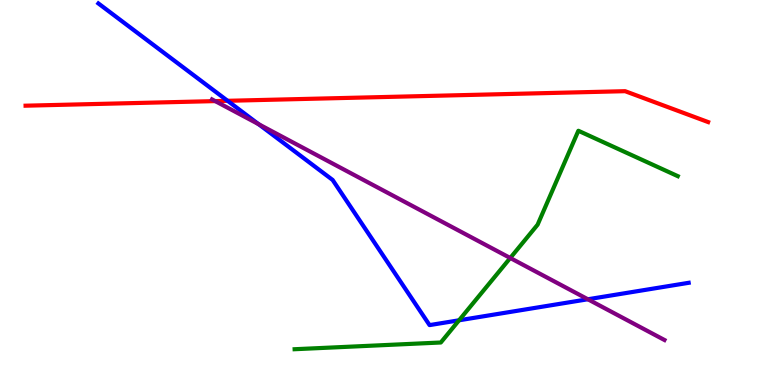[{'lines': ['blue', 'red'], 'intersections': [{'x': 2.94, 'y': 7.38}]}, {'lines': ['green', 'red'], 'intersections': []}, {'lines': ['purple', 'red'], 'intersections': [{'x': 2.78, 'y': 7.37}]}, {'lines': ['blue', 'green'], 'intersections': [{'x': 5.92, 'y': 1.68}]}, {'lines': ['blue', 'purple'], 'intersections': [{'x': 3.34, 'y': 6.77}, {'x': 7.59, 'y': 2.23}]}, {'lines': ['green', 'purple'], 'intersections': [{'x': 6.58, 'y': 3.3}]}]